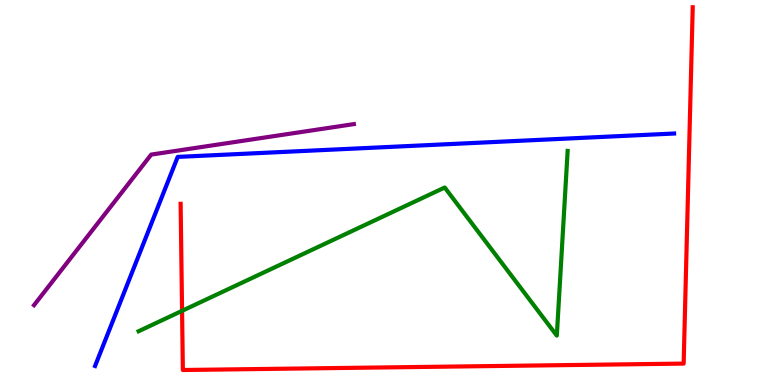[{'lines': ['blue', 'red'], 'intersections': []}, {'lines': ['green', 'red'], 'intersections': [{'x': 2.35, 'y': 1.93}]}, {'lines': ['purple', 'red'], 'intersections': []}, {'lines': ['blue', 'green'], 'intersections': []}, {'lines': ['blue', 'purple'], 'intersections': []}, {'lines': ['green', 'purple'], 'intersections': []}]